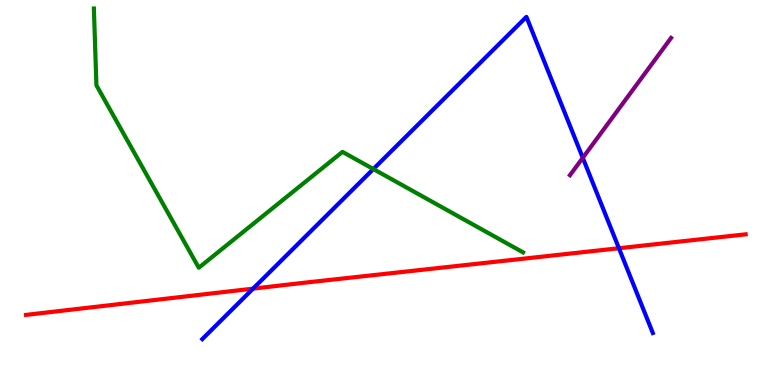[{'lines': ['blue', 'red'], 'intersections': [{'x': 3.27, 'y': 2.5}, {'x': 7.99, 'y': 3.55}]}, {'lines': ['green', 'red'], 'intersections': []}, {'lines': ['purple', 'red'], 'intersections': []}, {'lines': ['blue', 'green'], 'intersections': [{'x': 4.82, 'y': 5.61}]}, {'lines': ['blue', 'purple'], 'intersections': [{'x': 7.52, 'y': 5.9}]}, {'lines': ['green', 'purple'], 'intersections': []}]